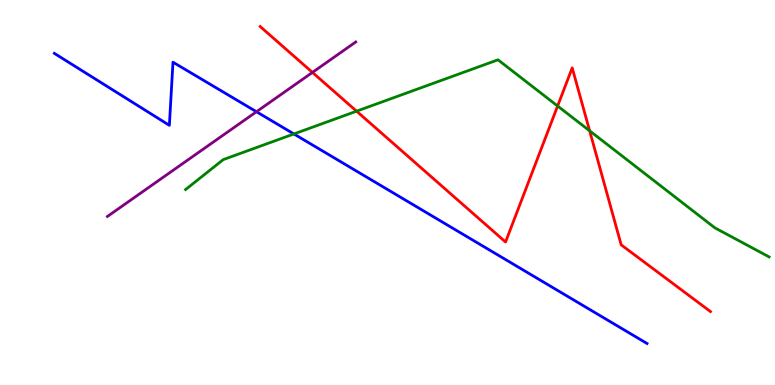[{'lines': ['blue', 'red'], 'intersections': []}, {'lines': ['green', 'red'], 'intersections': [{'x': 4.6, 'y': 7.11}, {'x': 7.2, 'y': 7.25}, {'x': 7.61, 'y': 6.6}]}, {'lines': ['purple', 'red'], 'intersections': [{'x': 4.03, 'y': 8.12}]}, {'lines': ['blue', 'green'], 'intersections': [{'x': 3.79, 'y': 6.52}]}, {'lines': ['blue', 'purple'], 'intersections': [{'x': 3.31, 'y': 7.1}]}, {'lines': ['green', 'purple'], 'intersections': []}]